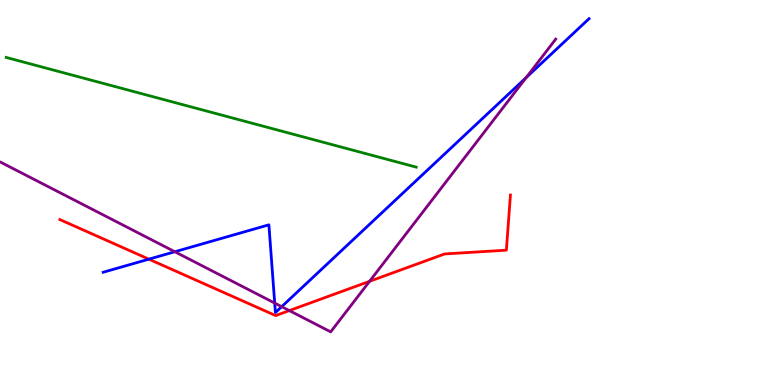[{'lines': ['blue', 'red'], 'intersections': [{'x': 1.92, 'y': 3.27}]}, {'lines': ['green', 'red'], 'intersections': []}, {'lines': ['purple', 'red'], 'intersections': [{'x': 3.73, 'y': 1.93}, {'x': 4.77, 'y': 2.69}]}, {'lines': ['blue', 'green'], 'intersections': []}, {'lines': ['blue', 'purple'], 'intersections': [{'x': 2.26, 'y': 3.46}, {'x': 3.54, 'y': 2.13}, {'x': 3.63, 'y': 2.03}, {'x': 6.79, 'y': 7.98}]}, {'lines': ['green', 'purple'], 'intersections': []}]